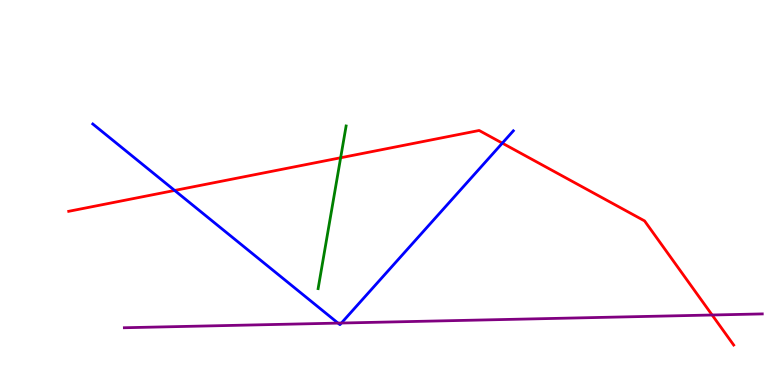[{'lines': ['blue', 'red'], 'intersections': [{'x': 2.25, 'y': 5.05}, {'x': 6.48, 'y': 6.28}]}, {'lines': ['green', 'red'], 'intersections': [{'x': 4.4, 'y': 5.9}]}, {'lines': ['purple', 'red'], 'intersections': [{'x': 9.19, 'y': 1.82}]}, {'lines': ['blue', 'green'], 'intersections': []}, {'lines': ['blue', 'purple'], 'intersections': [{'x': 4.36, 'y': 1.61}, {'x': 4.41, 'y': 1.61}]}, {'lines': ['green', 'purple'], 'intersections': []}]